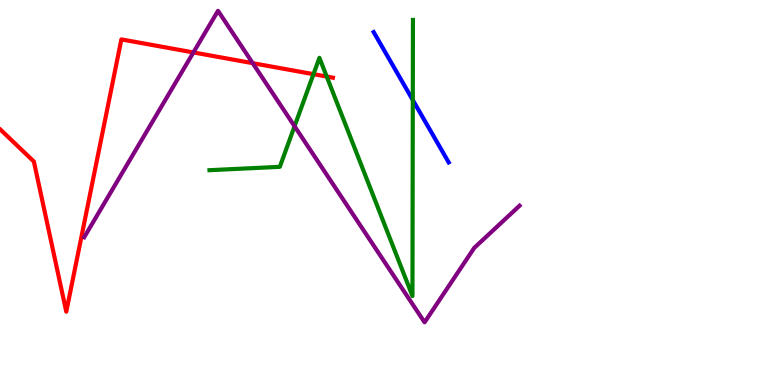[{'lines': ['blue', 'red'], 'intersections': []}, {'lines': ['green', 'red'], 'intersections': [{'x': 4.04, 'y': 8.07}, {'x': 4.22, 'y': 8.01}]}, {'lines': ['purple', 'red'], 'intersections': [{'x': 2.5, 'y': 8.64}, {'x': 3.26, 'y': 8.36}]}, {'lines': ['blue', 'green'], 'intersections': [{'x': 5.33, 'y': 7.4}]}, {'lines': ['blue', 'purple'], 'intersections': []}, {'lines': ['green', 'purple'], 'intersections': [{'x': 3.8, 'y': 6.72}]}]